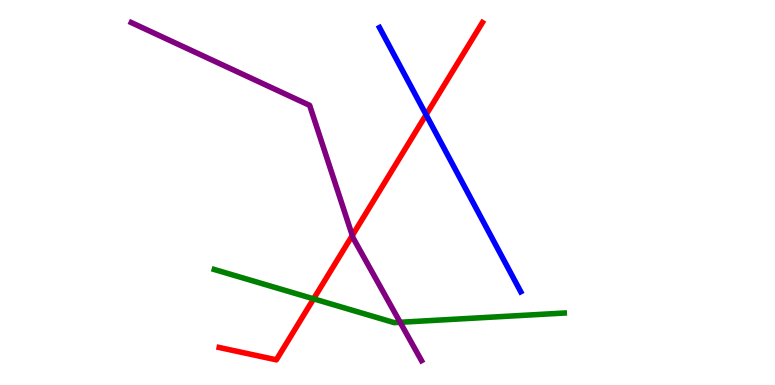[{'lines': ['blue', 'red'], 'intersections': [{'x': 5.5, 'y': 7.02}]}, {'lines': ['green', 'red'], 'intersections': [{'x': 4.05, 'y': 2.24}]}, {'lines': ['purple', 'red'], 'intersections': [{'x': 4.55, 'y': 3.88}]}, {'lines': ['blue', 'green'], 'intersections': []}, {'lines': ['blue', 'purple'], 'intersections': []}, {'lines': ['green', 'purple'], 'intersections': [{'x': 5.16, 'y': 1.63}]}]